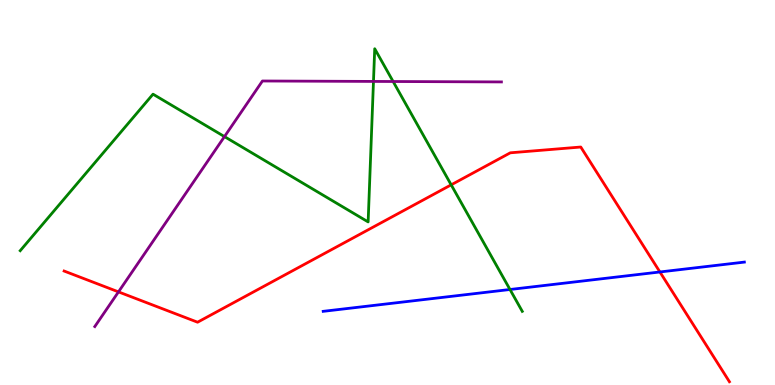[{'lines': ['blue', 'red'], 'intersections': [{'x': 8.51, 'y': 2.94}]}, {'lines': ['green', 'red'], 'intersections': [{'x': 5.82, 'y': 5.2}]}, {'lines': ['purple', 'red'], 'intersections': [{'x': 1.53, 'y': 2.42}]}, {'lines': ['blue', 'green'], 'intersections': [{'x': 6.58, 'y': 2.48}]}, {'lines': ['blue', 'purple'], 'intersections': []}, {'lines': ['green', 'purple'], 'intersections': [{'x': 2.9, 'y': 6.45}, {'x': 4.82, 'y': 7.88}, {'x': 5.07, 'y': 7.88}]}]